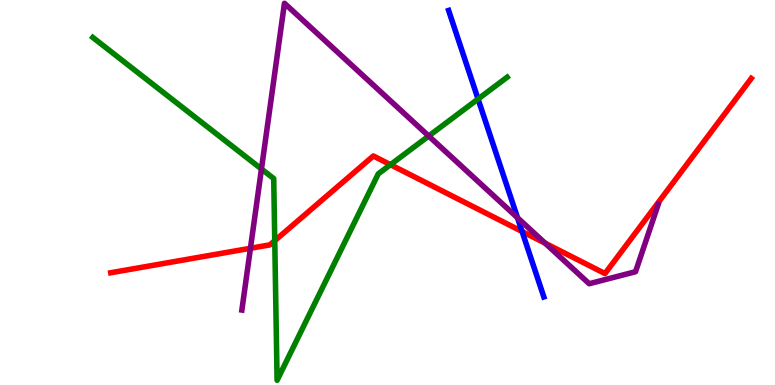[{'lines': ['blue', 'red'], 'intersections': [{'x': 6.74, 'y': 3.99}]}, {'lines': ['green', 'red'], 'intersections': [{'x': 3.55, 'y': 3.75}, {'x': 5.04, 'y': 5.72}]}, {'lines': ['purple', 'red'], 'intersections': [{'x': 3.23, 'y': 3.55}, {'x': 7.03, 'y': 3.68}]}, {'lines': ['blue', 'green'], 'intersections': [{'x': 6.17, 'y': 7.43}]}, {'lines': ['blue', 'purple'], 'intersections': [{'x': 6.68, 'y': 4.34}]}, {'lines': ['green', 'purple'], 'intersections': [{'x': 3.37, 'y': 5.61}, {'x': 5.53, 'y': 6.47}]}]